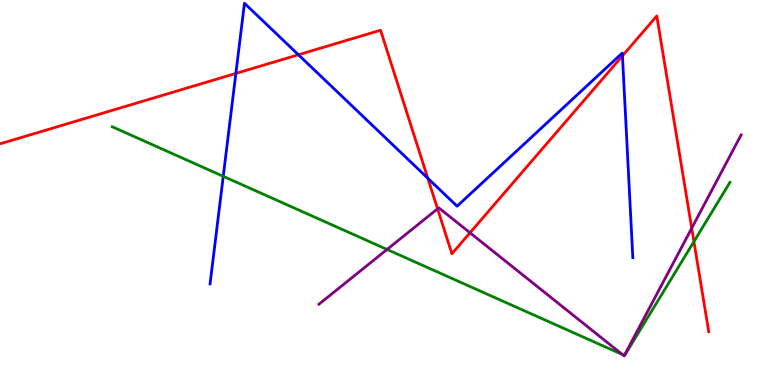[{'lines': ['blue', 'red'], 'intersections': [{'x': 3.04, 'y': 8.09}, {'x': 3.85, 'y': 8.58}, {'x': 5.52, 'y': 5.37}, {'x': 8.03, 'y': 8.55}]}, {'lines': ['green', 'red'], 'intersections': [{'x': 8.95, 'y': 3.73}]}, {'lines': ['purple', 'red'], 'intersections': [{'x': 5.65, 'y': 4.58}, {'x': 6.06, 'y': 3.95}, {'x': 8.93, 'y': 4.07}]}, {'lines': ['blue', 'green'], 'intersections': [{'x': 2.88, 'y': 5.42}]}, {'lines': ['blue', 'purple'], 'intersections': []}, {'lines': ['green', 'purple'], 'intersections': [{'x': 4.99, 'y': 3.52}, {'x': 8.03, 'y': 0.79}, {'x': 8.06, 'y': 0.769}]}]